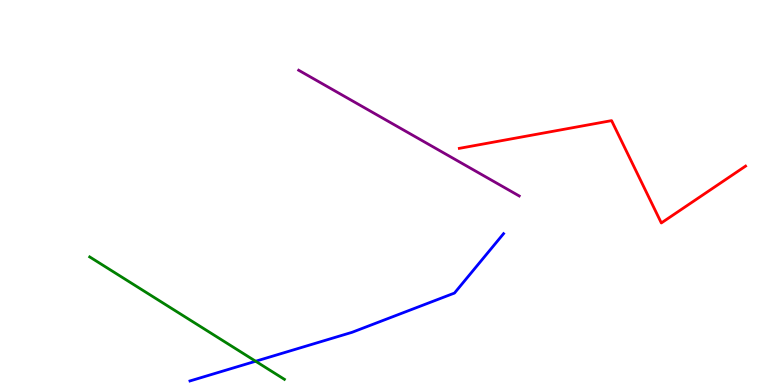[{'lines': ['blue', 'red'], 'intersections': []}, {'lines': ['green', 'red'], 'intersections': []}, {'lines': ['purple', 'red'], 'intersections': []}, {'lines': ['blue', 'green'], 'intersections': [{'x': 3.3, 'y': 0.617}]}, {'lines': ['blue', 'purple'], 'intersections': []}, {'lines': ['green', 'purple'], 'intersections': []}]